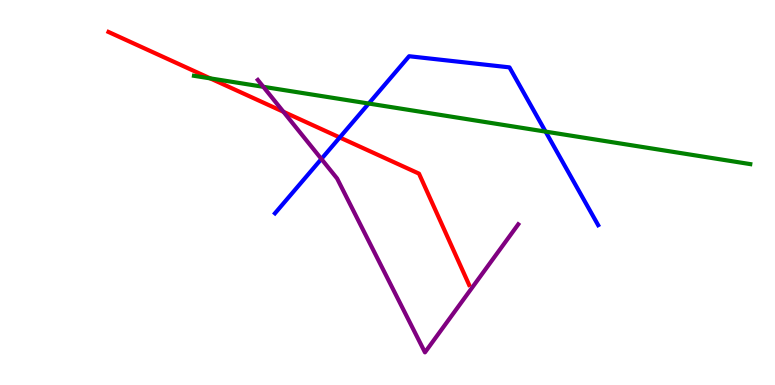[{'lines': ['blue', 'red'], 'intersections': [{'x': 4.38, 'y': 6.43}]}, {'lines': ['green', 'red'], 'intersections': [{'x': 2.71, 'y': 7.96}]}, {'lines': ['purple', 'red'], 'intersections': [{'x': 3.66, 'y': 7.1}]}, {'lines': ['blue', 'green'], 'intersections': [{'x': 4.76, 'y': 7.31}, {'x': 7.04, 'y': 6.58}]}, {'lines': ['blue', 'purple'], 'intersections': [{'x': 4.15, 'y': 5.87}]}, {'lines': ['green', 'purple'], 'intersections': [{'x': 3.4, 'y': 7.75}]}]